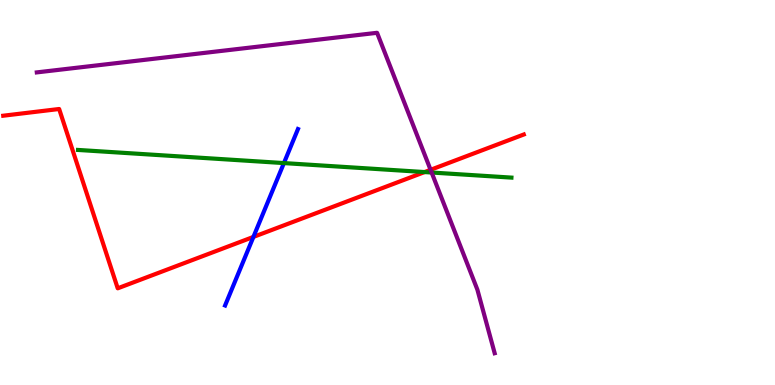[{'lines': ['blue', 'red'], 'intersections': [{'x': 3.27, 'y': 3.85}]}, {'lines': ['green', 'red'], 'intersections': [{'x': 5.48, 'y': 5.53}]}, {'lines': ['purple', 'red'], 'intersections': [{'x': 5.56, 'y': 5.59}]}, {'lines': ['blue', 'green'], 'intersections': [{'x': 3.66, 'y': 5.76}]}, {'lines': ['blue', 'purple'], 'intersections': []}, {'lines': ['green', 'purple'], 'intersections': [{'x': 5.57, 'y': 5.52}]}]